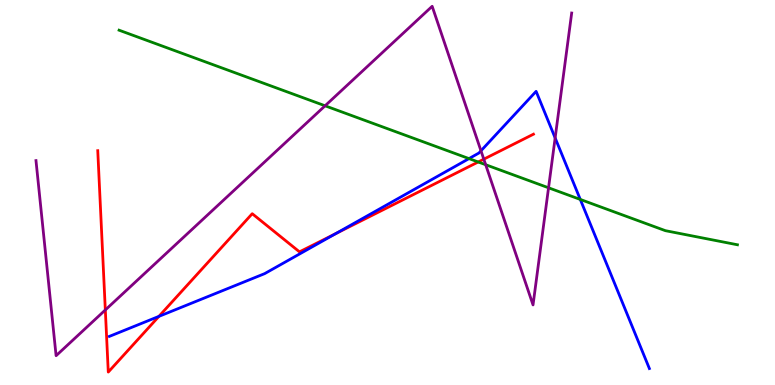[{'lines': ['blue', 'red'], 'intersections': [{'x': 2.05, 'y': 1.78}, {'x': 4.33, 'y': 3.93}]}, {'lines': ['green', 'red'], 'intersections': [{'x': 6.17, 'y': 5.79}]}, {'lines': ['purple', 'red'], 'intersections': [{'x': 1.36, 'y': 1.95}, {'x': 6.24, 'y': 5.87}]}, {'lines': ['blue', 'green'], 'intersections': [{'x': 6.05, 'y': 5.88}, {'x': 7.49, 'y': 4.82}]}, {'lines': ['blue', 'purple'], 'intersections': [{'x': 6.21, 'y': 6.08}, {'x': 7.16, 'y': 6.42}]}, {'lines': ['green', 'purple'], 'intersections': [{'x': 4.19, 'y': 7.25}, {'x': 6.27, 'y': 5.72}, {'x': 7.08, 'y': 5.12}]}]